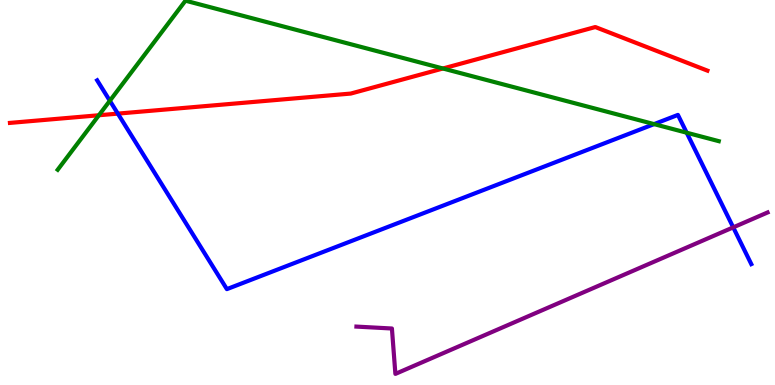[{'lines': ['blue', 'red'], 'intersections': [{'x': 1.52, 'y': 7.05}]}, {'lines': ['green', 'red'], 'intersections': [{'x': 1.28, 'y': 7.01}, {'x': 5.72, 'y': 8.22}]}, {'lines': ['purple', 'red'], 'intersections': []}, {'lines': ['blue', 'green'], 'intersections': [{'x': 1.42, 'y': 7.38}, {'x': 8.44, 'y': 6.78}, {'x': 8.86, 'y': 6.55}]}, {'lines': ['blue', 'purple'], 'intersections': [{'x': 9.46, 'y': 4.09}]}, {'lines': ['green', 'purple'], 'intersections': []}]